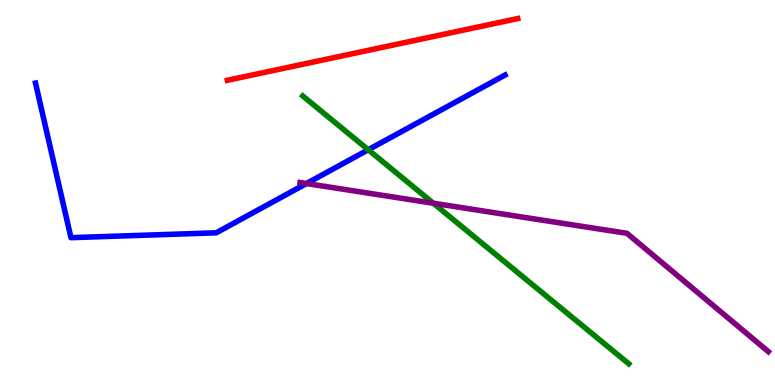[{'lines': ['blue', 'red'], 'intersections': []}, {'lines': ['green', 'red'], 'intersections': []}, {'lines': ['purple', 'red'], 'intersections': []}, {'lines': ['blue', 'green'], 'intersections': [{'x': 4.75, 'y': 6.11}]}, {'lines': ['blue', 'purple'], 'intersections': [{'x': 3.95, 'y': 5.23}]}, {'lines': ['green', 'purple'], 'intersections': [{'x': 5.59, 'y': 4.72}]}]